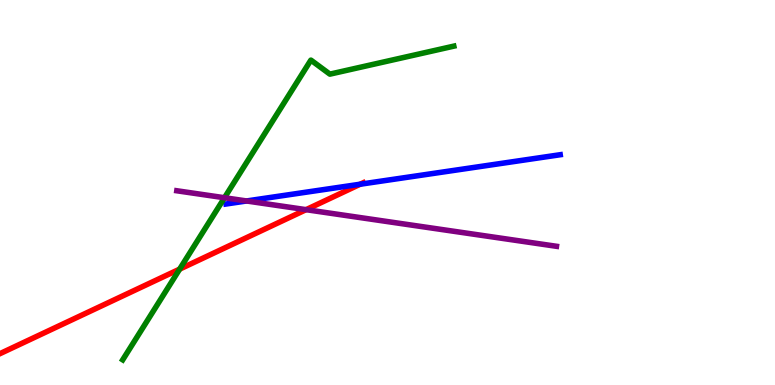[{'lines': ['blue', 'red'], 'intersections': [{'x': 4.65, 'y': 5.21}]}, {'lines': ['green', 'red'], 'intersections': [{'x': 2.32, 'y': 3.01}]}, {'lines': ['purple', 'red'], 'intersections': [{'x': 3.95, 'y': 4.55}]}, {'lines': ['blue', 'green'], 'intersections': []}, {'lines': ['blue', 'purple'], 'intersections': [{'x': 3.18, 'y': 4.78}]}, {'lines': ['green', 'purple'], 'intersections': [{'x': 2.9, 'y': 4.86}]}]